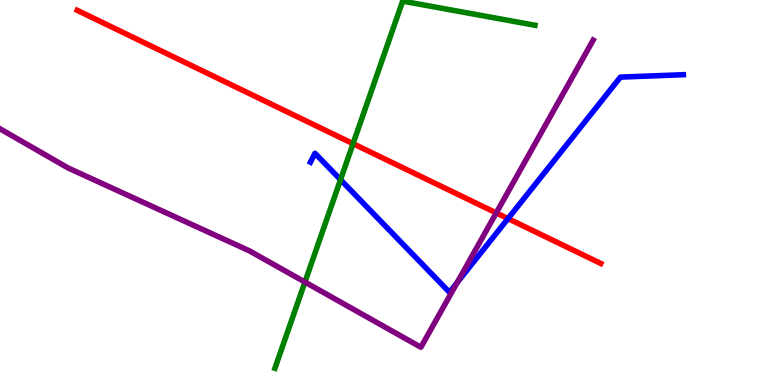[{'lines': ['blue', 'red'], 'intersections': [{'x': 6.55, 'y': 4.32}]}, {'lines': ['green', 'red'], 'intersections': [{'x': 4.56, 'y': 6.27}]}, {'lines': ['purple', 'red'], 'intersections': [{'x': 6.4, 'y': 4.47}]}, {'lines': ['blue', 'green'], 'intersections': [{'x': 4.39, 'y': 5.33}]}, {'lines': ['blue', 'purple'], 'intersections': [{'x': 5.9, 'y': 2.66}]}, {'lines': ['green', 'purple'], 'intersections': [{'x': 3.93, 'y': 2.67}]}]